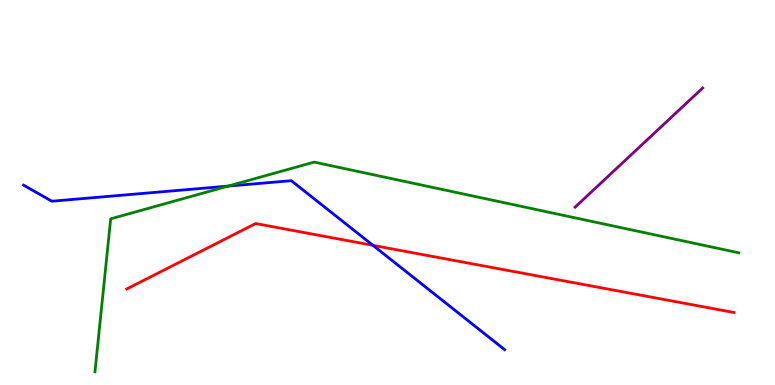[{'lines': ['blue', 'red'], 'intersections': [{'x': 4.81, 'y': 3.63}]}, {'lines': ['green', 'red'], 'intersections': []}, {'lines': ['purple', 'red'], 'intersections': []}, {'lines': ['blue', 'green'], 'intersections': [{'x': 2.94, 'y': 5.17}]}, {'lines': ['blue', 'purple'], 'intersections': []}, {'lines': ['green', 'purple'], 'intersections': []}]